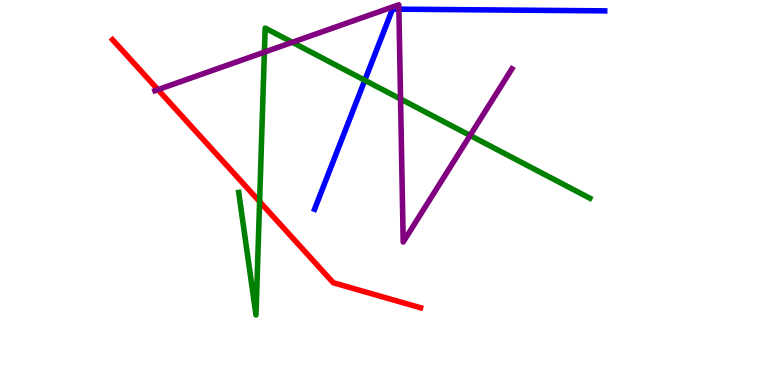[{'lines': ['blue', 'red'], 'intersections': []}, {'lines': ['green', 'red'], 'intersections': [{'x': 3.35, 'y': 4.76}]}, {'lines': ['purple', 'red'], 'intersections': [{'x': 2.04, 'y': 7.67}]}, {'lines': ['blue', 'green'], 'intersections': [{'x': 4.71, 'y': 7.91}]}, {'lines': ['blue', 'purple'], 'intersections': [{'x': 5.15, 'y': 9.76}]}, {'lines': ['green', 'purple'], 'intersections': [{'x': 3.41, 'y': 8.65}, {'x': 3.77, 'y': 8.9}, {'x': 5.17, 'y': 7.43}, {'x': 6.07, 'y': 6.48}]}]